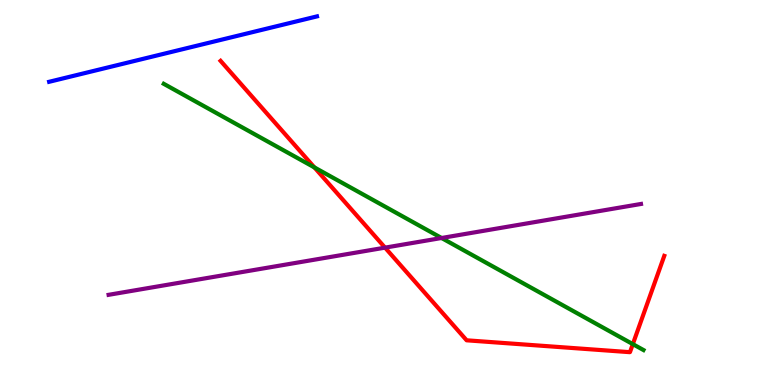[{'lines': ['blue', 'red'], 'intersections': []}, {'lines': ['green', 'red'], 'intersections': [{'x': 4.06, 'y': 5.65}, {'x': 8.17, 'y': 1.06}]}, {'lines': ['purple', 'red'], 'intersections': [{'x': 4.97, 'y': 3.57}]}, {'lines': ['blue', 'green'], 'intersections': []}, {'lines': ['blue', 'purple'], 'intersections': []}, {'lines': ['green', 'purple'], 'intersections': [{'x': 5.7, 'y': 3.82}]}]